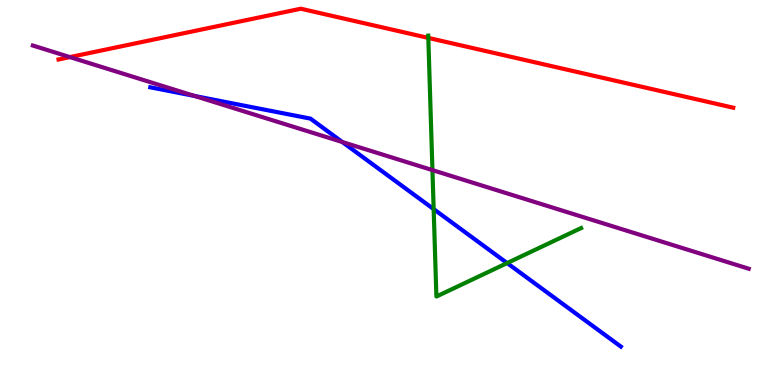[{'lines': ['blue', 'red'], 'intersections': []}, {'lines': ['green', 'red'], 'intersections': [{'x': 5.53, 'y': 9.02}]}, {'lines': ['purple', 'red'], 'intersections': [{'x': 0.902, 'y': 8.52}]}, {'lines': ['blue', 'green'], 'intersections': [{'x': 5.6, 'y': 4.57}, {'x': 6.54, 'y': 3.17}]}, {'lines': ['blue', 'purple'], 'intersections': [{'x': 2.51, 'y': 7.51}, {'x': 4.42, 'y': 6.31}]}, {'lines': ['green', 'purple'], 'intersections': [{'x': 5.58, 'y': 5.58}]}]